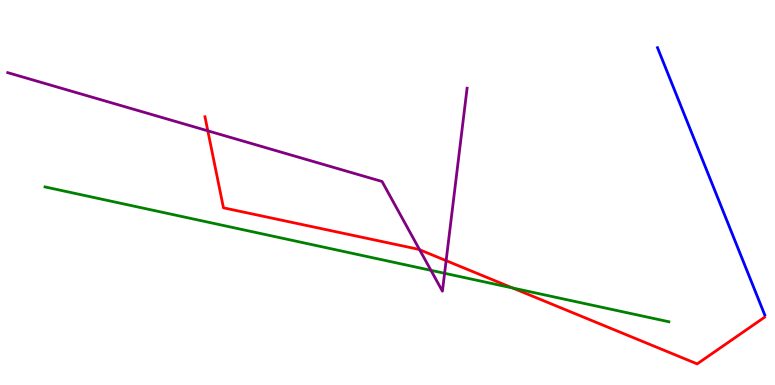[{'lines': ['blue', 'red'], 'intersections': []}, {'lines': ['green', 'red'], 'intersections': [{'x': 6.61, 'y': 2.52}]}, {'lines': ['purple', 'red'], 'intersections': [{'x': 2.68, 'y': 6.6}, {'x': 5.41, 'y': 3.51}, {'x': 5.76, 'y': 3.23}]}, {'lines': ['blue', 'green'], 'intersections': []}, {'lines': ['blue', 'purple'], 'intersections': []}, {'lines': ['green', 'purple'], 'intersections': [{'x': 5.56, 'y': 2.98}, {'x': 5.74, 'y': 2.9}]}]